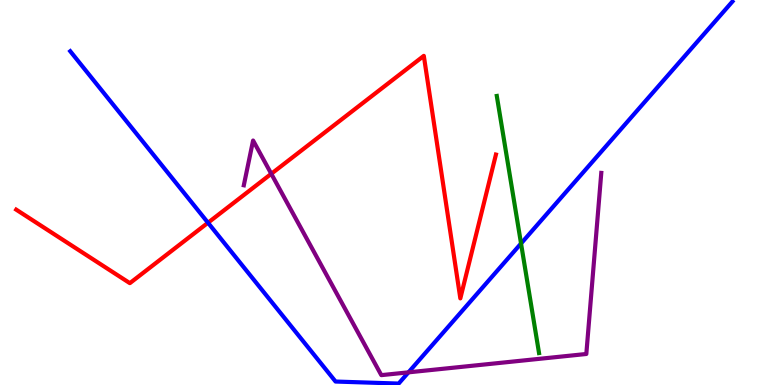[{'lines': ['blue', 'red'], 'intersections': [{'x': 2.68, 'y': 4.21}]}, {'lines': ['green', 'red'], 'intersections': []}, {'lines': ['purple', 'red'], 'intersections': [{'x': 3.5, 'y': 5.49}]}, {'lines': ['blue', 'green'], 'intersections': [{'x': 6.72, 'y': 3.68}]}, {'lines': ['blue', 'purple'], 'intersections': [{'x': 5.27, 'y': 0.329}]}, {'lines': ['green', 'purple'], 'intersections': []}]